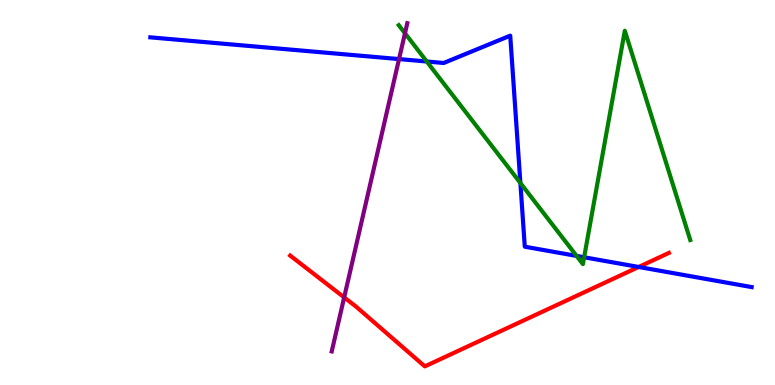[{'lines': ['blue', 'red'], 'intersections': [{'x': 8.24, 'y': 3.07}]}, {'lines': ['green', 'red'], 'intersections': []}, {'lines': ['purple', 'red'], 'intersections': [{'x': 4.44, 'y': 2.28}]}, {'lines': ['blue', 'green'], 'intersections': [{'x': 5.51, 'y': 8.4}, {'x': 6.71, 'y': 5.25}, {'x': 7.44, 'y': 3.35}, {'x': 7.54, 'y': 3.32}]}, {'lines': ['blue', 'purple'], 'intersections': [{'x': 5.15, 'y': 8.47}]}, {'lines': ['green', 'purple'], 'intersections': [{'x': 5.23, 'y': 9.14}]}]